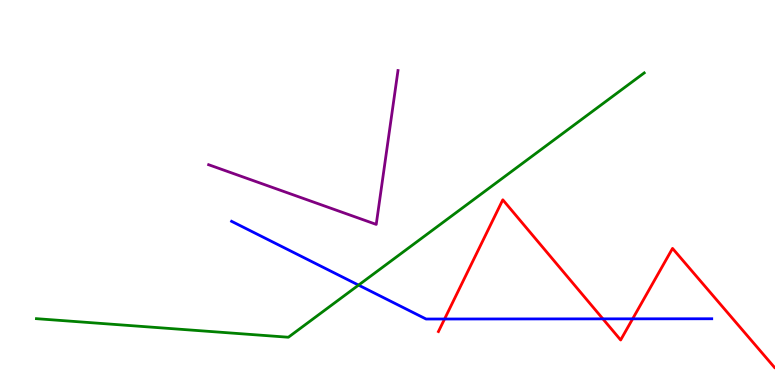[{'lines': ['blue', 'red'], 'intersections': [{'x': 5.74, 'y': 1.71}, {'x': 7.78, 'y': 1.72}, {'x': 8.16, 'y': 1.72}]}, {'lines': ['green', 'red'], 'intersections': []}, {'lines': ['purple', 'red'], 'intersections': []}, {'lines': ['blue', 'green'], 'intersections': [{'x': 4.63, 'y': 2.59}]}, {'lines': ['blue', 'purple'], 'intersections': []}, {'lines': ['green', 'purple'], 'intersections': []}]